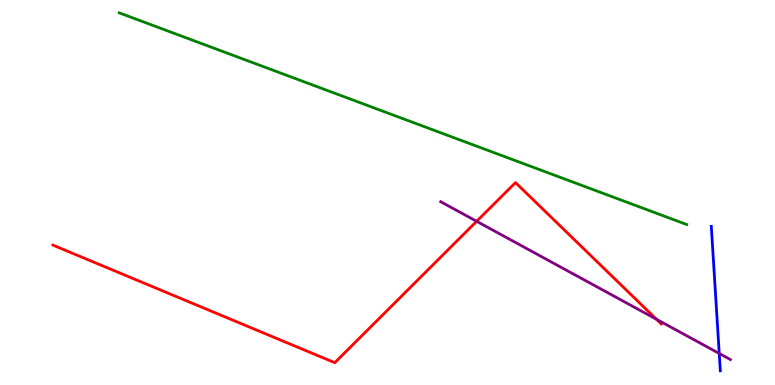[{'lines': ['blue', 'red'], 'intersections': []}, {'lines': ['green', 'red'], 'intersections': []}, {'lines': ['purple', 'red'], 'intersections': [{'x': 6.15, 'y': 4.25}, {'x': 8.47, 'y': 1.71}]}, {'lines': ['blue', 'green'], 'intersections': []}, {'lines': ['blue', 'purple'], 'intersections': [{'x': 9.28, 'y': 0.819}]}, {'lines': ['green', 'purple'], 'intersections': []}]